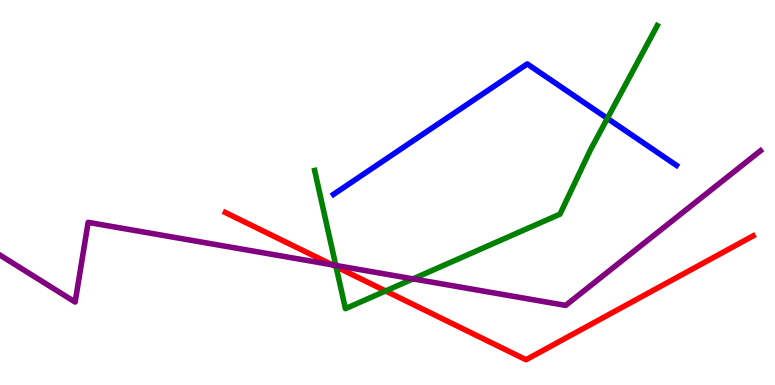[{'lines': ['blue', 'red'], 'intersections': []}, {'lines': ['green', 'red'], 'intersections': [{'x': 4.34, 'y': 3.07}, {'x': 4.98, 'y': 2.44}]}, {'lines': ['purple', 'red'], 'intersections': [{'x': 4.29, 'y': 3.12}]}, {'lines': ['blue', 'green'], 'intersections': [{'x': 7.84, 'y': 6.92}]}, {'lines': ['blue', 'purple'], 'intersections': []}, {'lines': ['green', 'purple'], 'intersections': [{'x': 4.33, 'y': 3.11}, {'x': 5.33, 'y': 2.76}]}]